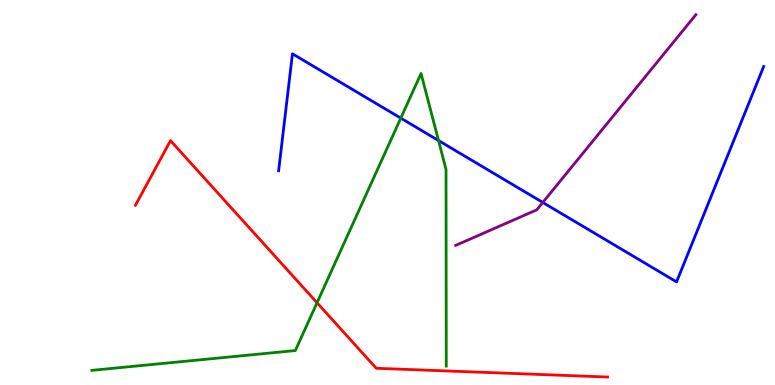[{'lines': ['blue', 'red'], 'intersections': []}, {'lines': ['green', 'red'], 'intersections': [{'x': 4.09, 'y': 2.14}]}, {'lines': ['purple', 'red'], 'intersections': []}, {'lines': ['blue', 'green'], 'intersections': [{'x': 5.17, 'y': 6.93}, {'x': 5.66, 'y': 6.35}]}, {'lines': ['blue', 'purple'], 'intersections': [{'x': 7.0, 'y': 4.74}]}, {'lines': ['green', 'purple'], 'intersections': []}]